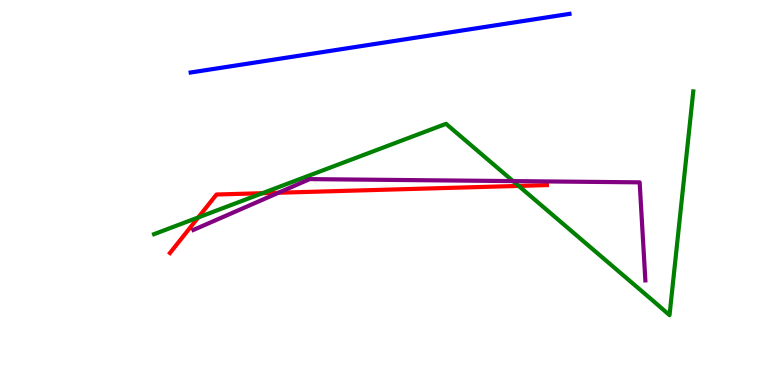[{'lines': ['blue', 'red'], 'intersections': []}, {'lines': ['green', 'red'], 'intersections': [{'x': 2.56, 'y': 4.35}, {'x': 3.39, 'y': 4.98}, {'x': 6.69, 'y': 5.17}]}, {'lines': ['purple', 'red'], 'intersections': [{'x': 3.59, 'y': 4.99}]}, {'lines': ['blue', 'green'], 'intersections': []}, {'lines': ['blue', 'purple'], 'intersections': []}, {'lines': ['green', 'purple'], 'intersections': [{'x': 6.62, 'y': 5.3}]}]